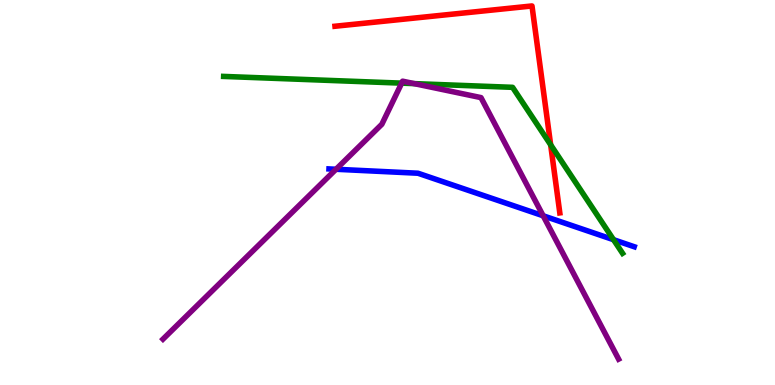[{'lines': ['blue', 'red'], 'intersections': []}, {'lines': ['green', 'red'], 'intersections': [{'x': 7.11, 'y': 6.24}]}, {'lines': ['purple', 'red'], 'intersections': []}, {'lines': ['blue', 'green'], 'intersections': [{'x': 7.92, 'y': 3.77}]}, {'lines': ['blue', 'purple'], 'intersections': [{'x': 4.34, 'y': 5.6}, {'x': 7.01, 'y': 4.4}]}, {'lines': ['green', 'purple'], 'intersections': [{'x': 5.18, 'y': 7.84}, {'x': 5.34, 'y': 7.83}]}]